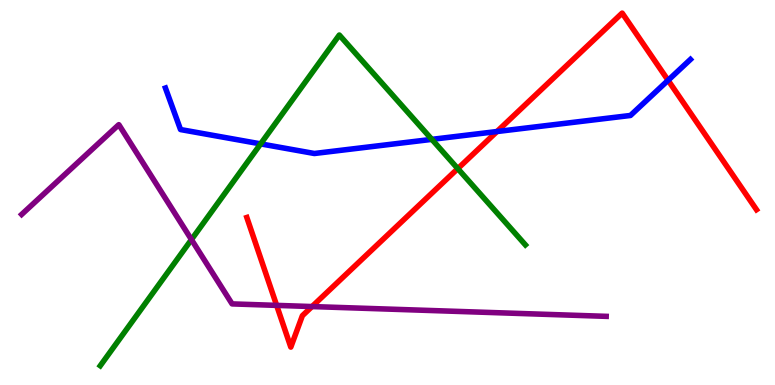[{'lines': ['blue', 'red'], 'intersections': [{'x': 6.41, 'y': 6.58}, {'x': 8.62, 'y': 7.91}]}, {'lines': ['green', 'red'], 'intersections': [{'x': 5.91, 'y': 5.62}]}, {'lines': ['purple', 'red'], 'intersections': [{'x': 3.57, 'y': 2.07}, {'x': 4.03, 'y': 2.04}]}, {'lines': ['blue', 'green'], 'intersections': [{'x': 3.36, 'y': 6.26}, {'x': 5.57, 'y': 6.38}]}, {'lines': ['blue', 'purple'], 'intersections': []}, {'lines': ['green', 'purple'], 'intersections': [{'x': 2.47, 'y': 3.78}]}]